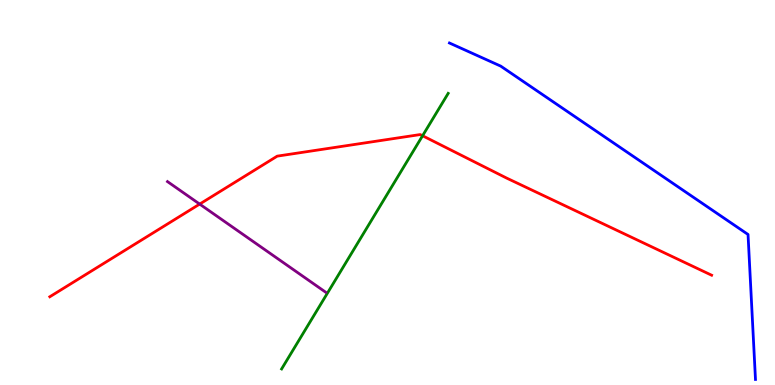[{'lines': ['blue', 'red'], 'intersections': []}, {'lines': ['green', 'red'], 'intersections': [{'x': 5.45, 'y': 6.47}]}, {'lines': ['purple', 'red'], 'intersections': [{'x': 2.58, 'y': 4.7}]}, {'lines': ['blue', 'green'], 'intersections': []}, {'lines': ['blue', 'purple'], 'intersections': []}, {'lines': ['green', 'purple'], 'intersections': []}]